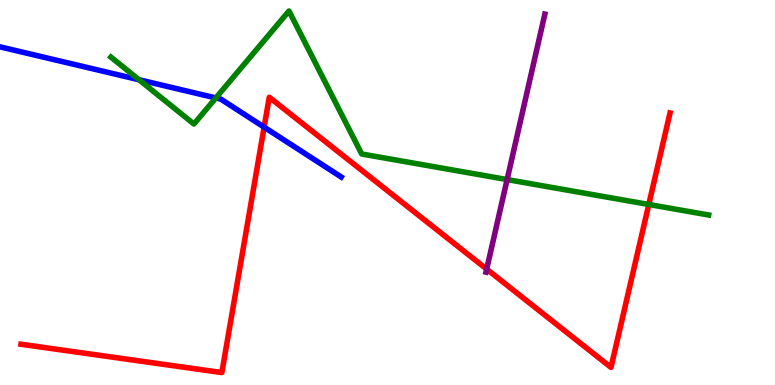[{'lines': ['blue', 'red'], 'intersections': [{'x': 3.41, 'y': 6.7}]}, {'lines': ['green', 'red'], 'intersections': [{'x': 8.37, 'y': 4.69}]}, {'lines': ['purple', 'red'], 'intersections': [{'x': 6.28, 'y': 3.01}]}, {'lines': ['blue', 'green'], 'intersections': [{'x': 1.79, 'y': 7.93}, {'x': 2.79, 'y': 7.46}]}, {'lines': ['blue', 'purple'], 'intersections': []}, {'lines': ['green', 'purple'], 'intersections': [{'x': 6.54, 'y': 5.34}]}]